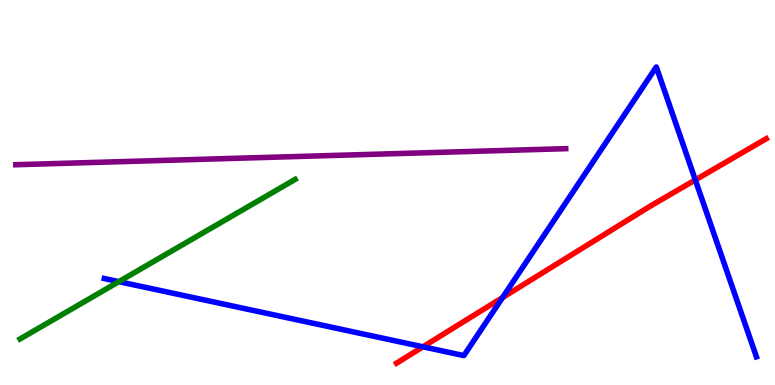[{'lines': ['blue', 'red'], 'intersections': [{'x': 5.46, 'y': 0.992}, {'x': 6.48, 'y': 2.27}, {'x': 8.97, 'y': 5.33}]}, {'lines': ['green', 'red'], 'intersections': []}, {'lines': ['purple', 'red'], 'intersections': []}, {'lines': ['blue', 'green'], 'intersections': [{'x': 1.53, 'y': 2.68}]}, {'lines': ['blue', 'purple'], 'intersections': []}, {'lines': ['green', 'purple'], 'intersections': []}]